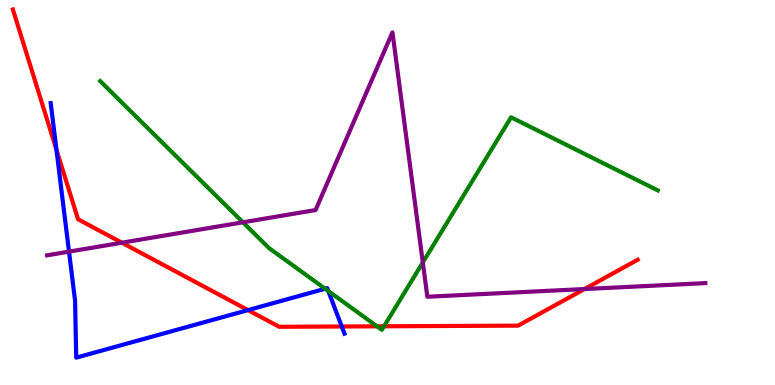[{'lines': ['blue', 'red'], 'intersections': [{'x': 0.729, 'y': 6.11}, {'x': 3.2, 'y': 1.95}, {'x': 4.41, 'y': 1.52}]}, {'lines': ['green', 'red'], 'intersections': [{'x': 4.86, 'y': 1.52}, {'x': 4.95, 'y': 1.52}]}, {'lines': ['purple', 'red'], 'intersections': [{'x': 1.57, 'y': 3.7}, {'x': 7.54, 'y': 2.49}]}, {'lines': ['blue', 'green'], 'intersections': [{'x': 4.2, 'y': 2.5}, {'x': 4.24, 'y': 2.44}]}, {'lines': ['blue', 'purple'], 'intersections': [{'x': 0.891, 'y': 3.46}]}, {'lines': ['green', 'purple'], 'intersections': [{'x': 3.13, 'y': 4.23}, {'x': 5.46, 'y': 3.18}]}]